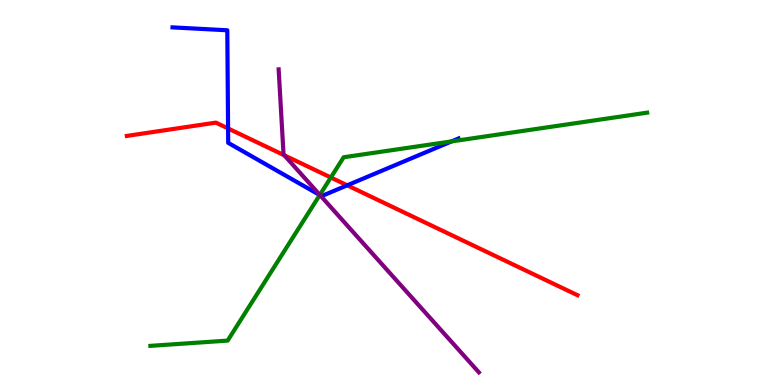[{'lines': ['blue', 'red'], 'intersections': [{'x': 2.94, 'y': 6.66}, {'x': 4.48, 'y': 5.19}]}, {'lines': ['green', 'red'], 'intersections': [{'x': 4.27, 'y': 5.39}]}, {'lines': ['purple', 'red'], 'intersections': [{'x': 3.67, 'y': 5.97}]}, {'lines': ['blue', 'green'], 'intersections': [{'x': 4.13, 'y': 4.93}, {'x': 5.83, 'y': 6.33}]}, {'lines': ['blue', 'purple'], 'intersections': [{'x': 4.13, 'y': 4.93}]}, {'lines': ['green', 'purple'], 'intersections': [{'x': 4.13, 'y': 4.94}]}]